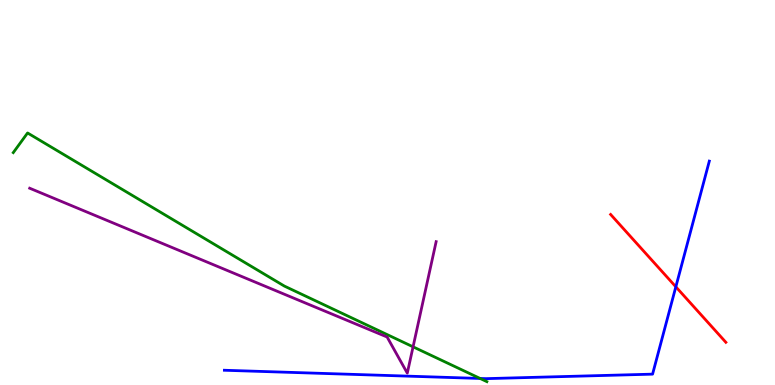[{'lines': ['blue', 'red'], 'intersections': [{'x': 8.72, 'y': 2.55}]}, {'lines': ['green', 'red'], 'intersections': []}, {'lines': ['purple', 'red'], 'intersections': []}, {'lines': ['blue', 'green'], 'intersections': [{'x': 6.19, 'y': 0.17}]}, {'lines': ['blue', 'purple'], 'intersections': []}, {'lines': ['green', 'purple'], 'intersections': [{'x': 5.33, 'y': 0.992}]}]